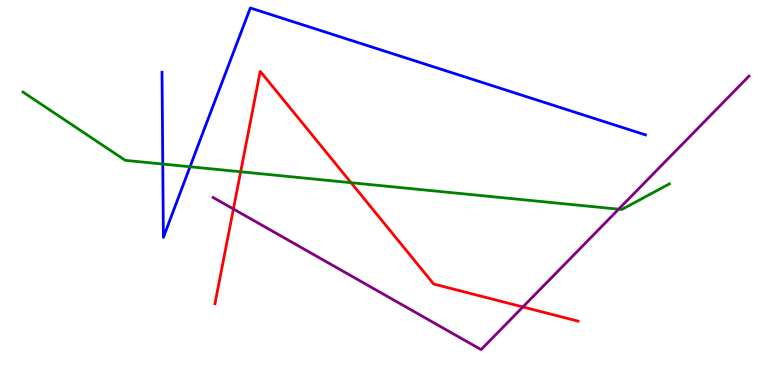[{'lines': ['blue', 'red'], 'intersections': []}, {'lines': ['green', 'red'], 'intersections': [{'x': 3.11, 'y': 5.54}, {'x': 4.53, 'y': 5.25}]}, {'lines': ['purple', 'red'], 'intersections': [{'x': 3.01, 'y': 4.57}, {'x': 6.75, 'y': 2.03}]}, {'lines': ['blue', 'green'], 'intersections': [{'x': 2.1, 'y': 5.74}, {'x': 2.45, 'y': 5.67}]}, {'lines': ['blue', 'purple'], 'intersections': []}, {'lines': ['green', 'purple'], 'intersections': [{'x': 7.98, 'y': 4.57}]}]